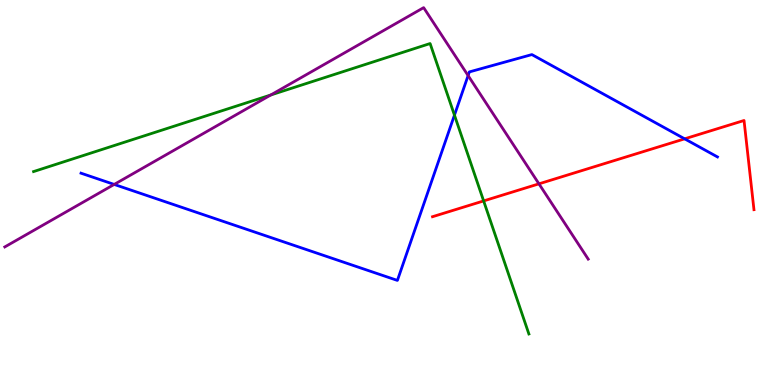[{'lines': ['blue', 'red'], 'intersections': [{'x': 8.83, 'y': 6.39}]}, {'lines': ['green', 'red'], 'intersections': [{'x': 6.24, 'y': 4.78}]}, {'lines': ['purple', 'red'], 'intersections': [{'x': 6.95, 'y': 5.22}]}, {'lines': ['blue', 'green'], 'intersections': [{'x': 5.86, 'y': 7.01}]}, {'lines': ['blue', 'purple'], 'intersections': [{'x': 1.47, 'y': 5.21}, {'x': 6.04, 'y': 8.04}]}, {'lines': ['green', 'purple'], 'intersections': [{'x': 3.49, 'y': 7.53}]}]